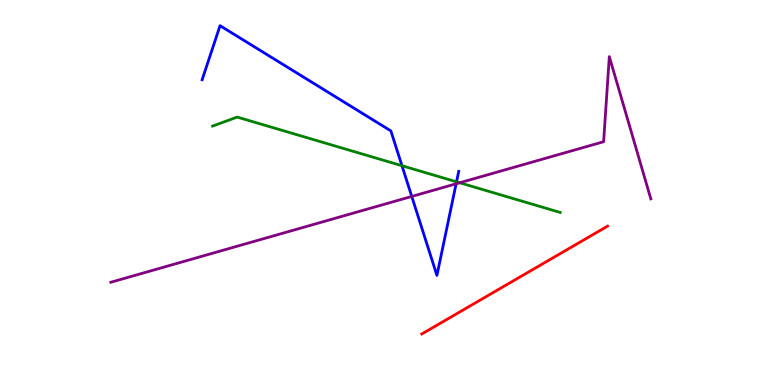[{'lines': ['blue', 'red'], 'intersections': []}, {'lines': ['green', 'red'], 'intersections': []}, {'lines': ['purple', 'red'], 'intersections': []}, {'lines': ['blue', 'green'], 'intersections': [{'x': 5.19, 'y': 5.7}, {'x': 5.89, 'y': 5.28}]}, {'lines': ['blue', 'purple'], 'intersections': [{'x': 5.31, 'y': 4.9}, {'x': 5.89, 'y': 5.23}]}, {'lines': ['green', 'purple'], 'intersections': [{'x': 5.93, 'y': 5.25}]}]